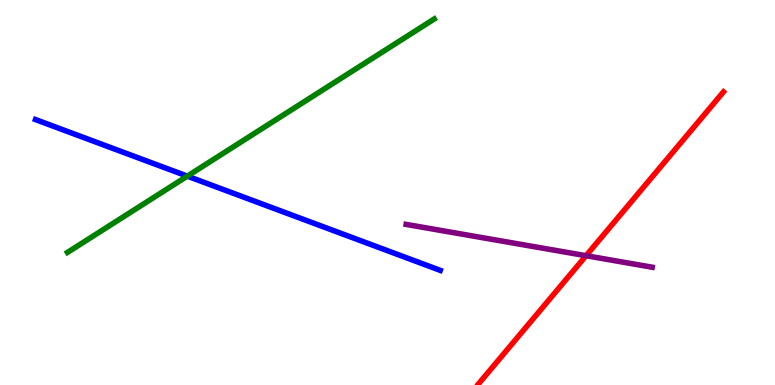[{'lines': ['blue', 'red'], 'intersections': []}, {'lines': ['green', 'red'], 'intersections': []}, {'lines': ['purple', 'red'], 'intersections': [{'x': 7.56, 'y': 3.36}]}, {'lines': ['blue', 'green'], 'intersections': [{'x': 2.42, 'y': 5.43}]}, {'lines': ['blue', 'purple'], 'intersections': []}, {'lines': ['green', 'purple'], 'intersections': []}]